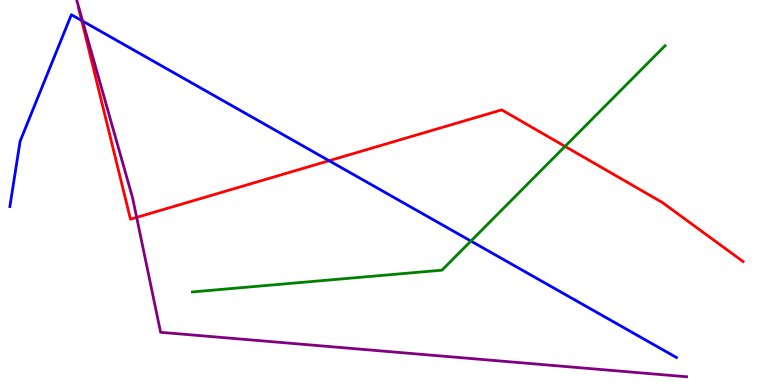[{'lines': ['blue', 'red'], 'intersections': [{'x': 1.05, 'y': 9.47}, {'x': 4.25, 'y': 5.83}]}, {'lines': ['green', 'red'], 'intersections': [{'x': 7.29, 'y': 6.2}]}, {'lines': ['purple', 'red'], 'intersections': [{'x': 1.76, 'y': 4.35}]}, {'lines': ['blue', 'green'], 'intersections': [{'x': 6.08, 'y': 3.74}]}, {'lines': ['blue', 'purple'], 'intersections': [{'x': 1.07, 'y': 9.45}]}, {'lines': ['green', 'purple'], 'intersections': []}]